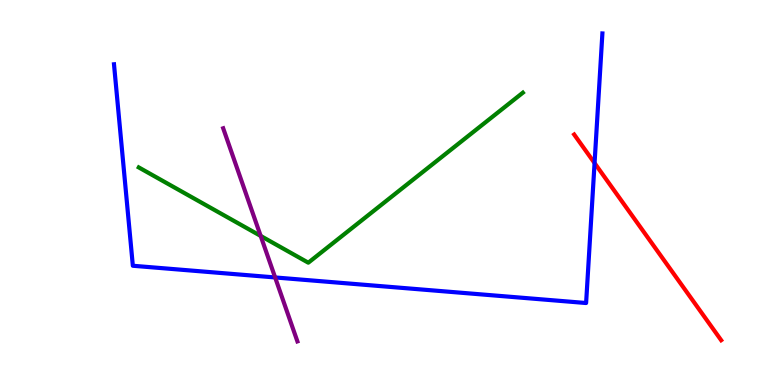[{'lines': ['blue', 'red'], 'intersections': [{'x': 7.67, 'y': 5.76}]}, {'lines': ['green', 'red'], 'intersections': []}, {'lines': ['purple', 'red'], 'intersections': []}, {'lines': ['blue', 'green'], 'intersections': []}, {'lines': ['blue', 'purple'], 'intersections': [{'x': 3.55, 'y': 2.79}]}, {'lines': ['green', 'purple'], 'intersections': [{'x': 3.36, 'y': 3.87}]}]